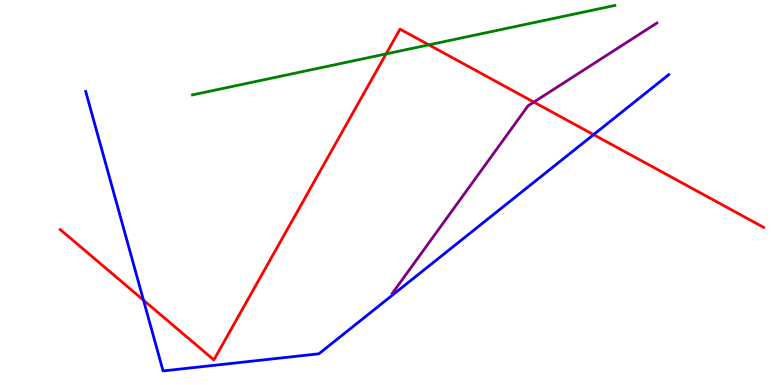[{'lines': ['blue', 'red'], 'intersections': [{'x': 1.85, 'y': 2.2}, {'x': 7.66, 'y': 6.5}]}, {'lines': ['green', 'red'], 'intersections': [{'x': 4.98, 'y': 8.6}, {'x': 5.53, 'y': 8.83}]}, {'lines': ['purple', 'red'], 'intersections': [{'x': 6.89, 'y': 7.35}]}, {'lines': ['blue', 'green'], 'intersections': []}, {'lines': ['blue', 'purple'], 'intersections': []}, {'lines': ['green', 'purple'], 'intersections': []}]